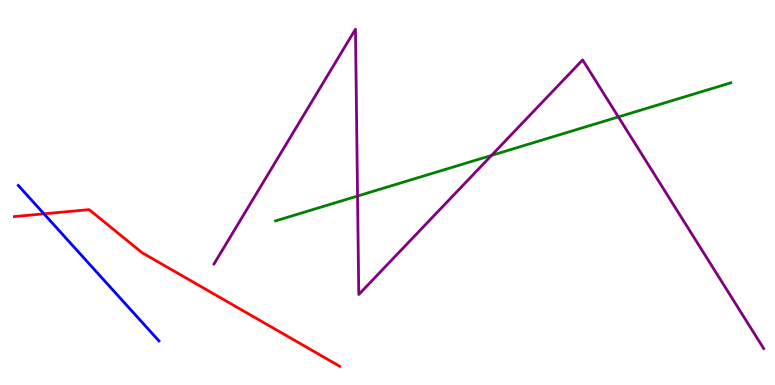[{'lines': ['blue', 'red'], 'intersections': [{'x': 0.567, 'y': 4.45}]}, {'lines': ['green', 'red'], 'intersections': []}, {'lines': ['purple', 'red'], 'intersections': []}, {'lines': ['blue', 'green'], 'intersections': []}, {'lines': ['blue', 'purple'], 'intersections': []}, {'lines': ['green', 'purple'], 'intersections': [{'x': 4.61, 'y': 4.91}, {'x': 6.34, 'y': 5.96}, {'x': 7.98, 'y': 6.96}]}]